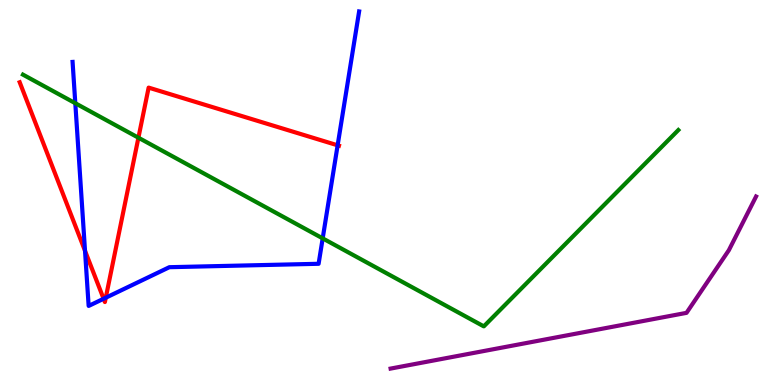[{'lines': ['blue', 'red'], 'intersections': [{'x': 1.1, 'y': 3.49}, {'x': 1.34, 'y': 2.24}, {'x': 1.36, 'y': 2.27}, {'x': 4.36, 'y': 6.23}]}, {'lines': ['green', 'red'], 'intersections': [{'x': 1.79, 'y': 6.42}]}, {'lines': ['purple', 'red'], 'intersections': []}, {'lines': ['blue', 'green'], 'intersections': [{'x': 0.972, 'y': 7.32}, {'x': 4.16, 'y': 3.81}]}, {'lines': ['blue', 'purple'], 'intersections': []}, {'lines': ['green', 'purple'], 'intersections': []}]